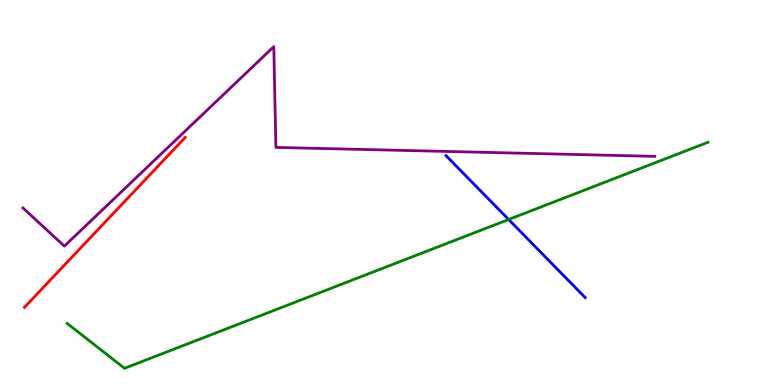[{'lines': ['blue', 'red'], 'intersections': []}, {'lines': ['green', 'red'], 'intersections': []}, {'lines': ['purple', 'red'], 'intersections': []}, {'lines': ['blue', 'green'], 'intersections': [{'x': 6.56, 'y': 4.3}]}, {'lines': ['blue', 'purple'], 'intersections': []}, {'lines': ['green', 'purple'], 'intersections': []}]